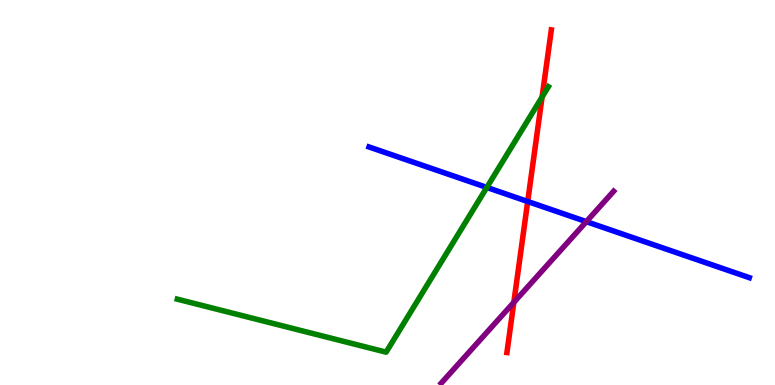[{'lines': ['blue', 'red'], 'intersections': [{'x': 6.81, 'y': 4.77}]}, {'lines': ['green', 'red'], 'intersections': [{'x': 6.99, 'y': 7.48}]}, {'lines': ['purple', 'red'], 'intersections': [{'x': 6.63, 'y': 2.15}]}, {'lines': ['blue', 'green'], 'intersections': [{'x': 6.28, 'y': 5.13}]}, {'lines': ['blue', 'purple'], 'intersections': [{'x': 7.57, 'y': 4.24}]}, {'lines': ['green', 'purple'], 'intersections': []}]